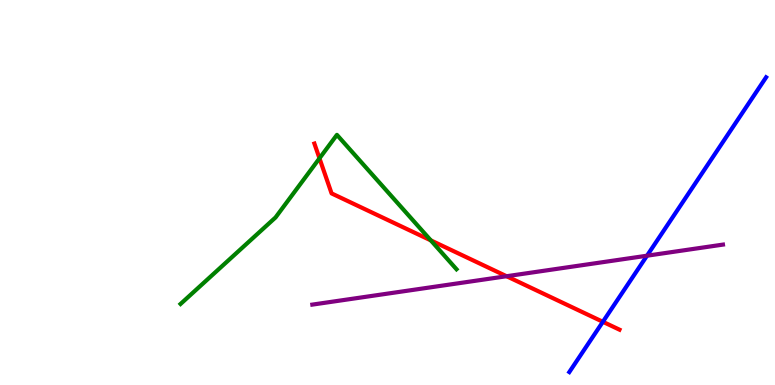[{'lines': ['blue', 'red'], 'intersections': [{'x': 7.78, 'y': 1.64}]}, {'lines': ['green', 'red'], 'intersections': [{'x': 4.12, 'y': 5.89}, {'x': 5.56, 'y': 3.76}]}, {'lines': ['purple', 'red'], 'intersections': [{'x': 6.54, 'y': 2.83}]}, {'lines': ['blue', 'green'], 'intersections': []}, {'lines': ['blue', 'purple'], 'intersections': [{'x': 8.35, 'y': 3.36}]}, {'lines': ['green', 'purple'], 'intersections': []}]